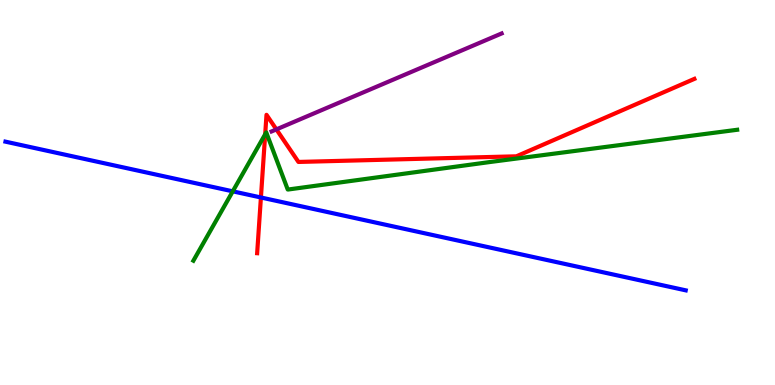[{'lines': ['blue', 'red'], 'intersections': [{'x': 3.37, 'y': 4.87}]}, {'lines': ['green', 'red'], 'intersections': [{'x': 3.42, 'y': 6.51}]}, {'lines': ['purple', 'red'], 'intersections': [{'x': 3.57, 'y': 6.64}]}, {'lines': ['blue', 'green'], 'intersections': [{'x': 3.0, 'y': 5.03}]}, {'lines': ['blue', 'purple'], 'intersections': []}, {'lines': ['green', 'purple'], 'intersections': []}]